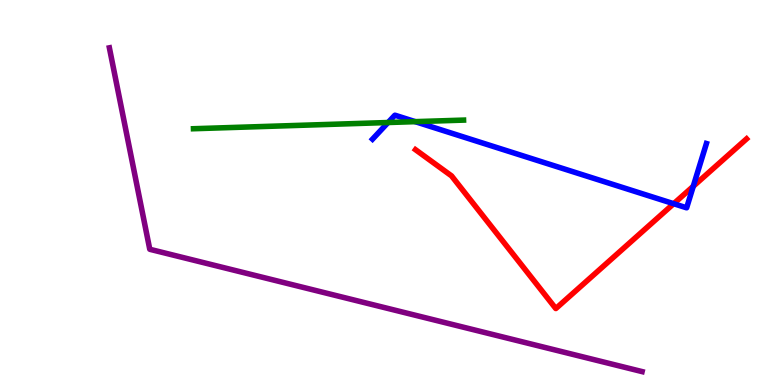[{'lines': ['blue', 'red'], 'intersections': [{'x': 8.69, 'y': 4.71}, {'x': 8.95, 'y': 5.16}]}, {'lines': ['green', 'red'], 'intersections': []}, {'lines': ['purple', 'red'], 'intersections': []}, {'lines': ['blue', 'green'], 'intersections': [{'x': 5.01, 'y': 6.82}, {'x': 5.36, 'y': 6.84}]}, {'lines': ['blue', 'purple'], 'intersections': []}, {'lines': ['green', 'purple'], 'intersections': []}]